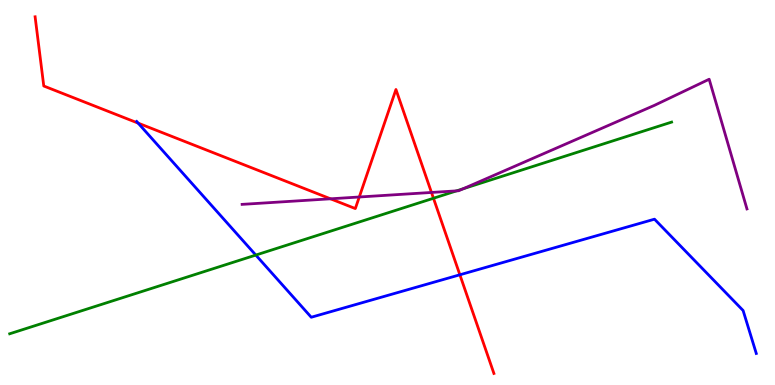[{'lines': ['blue', 'red'], 'intersections': [{'x': 1.78, 'y': 6.8}, {'x': 5.93, 'y': 2.86}]}, {'lines': ['green', 'red'], 'intersections': [{'x': 5.59, 'y': 4.85}]}, {'lines': ['purple', 'red'], 'intersections': [{'x': 4.26, 'y': 4.84}, {'x': 4.64, 'y': 4.88}, {'x': 5.57, 'y': 5.0}]}, {'lines': ['blue', 'green'], 'intersections': [{'x': 3.3, 'y': 3.37}]}, {'lines': ['blue', 'purple'], 'intersections': []}, {'lines': ['green', 'purple'], 'intersections': [{'x': 5.89, 'y': 5.04}, {'x': 5.98, 'y': 5.1}]}]